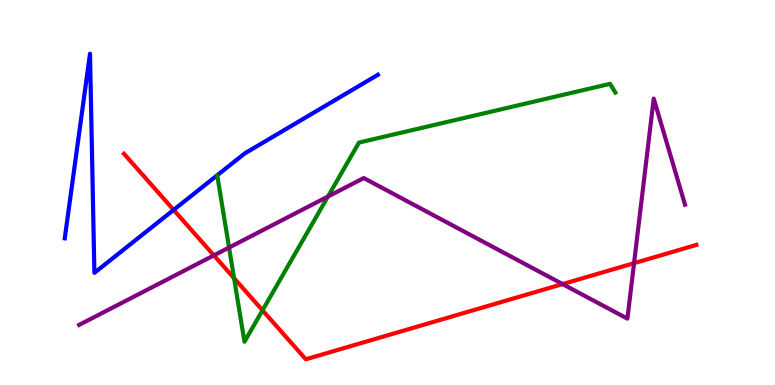[{'lines': ['blue', 'red'], 'intersections': [{'x': 2.24, 'y': 4.55}]}, {'lines': ['green', 'red'], 'intersections': [{'x': 3.02, 'y': 2.77}, {'x': 3.39, 'y': 1.94}]}, {'lines': ['purple', 'red'], 'intersections': [{'x': 2.76, 'y': 3.37}, {'x': 7.26, 'y': 2.62}, {'x': 8.18, 'y': 3.16}]}, {'lines': ['blue', 'green'], 'intersections': []}, {'lines': ['blue', 'purple'], 'intersections': []}, {'lines': ['green', 'purple'], 'intersections': [{'x': 2.96, 'y': 3.57}, {'x': 4.23, 'y': 4.9}]}]